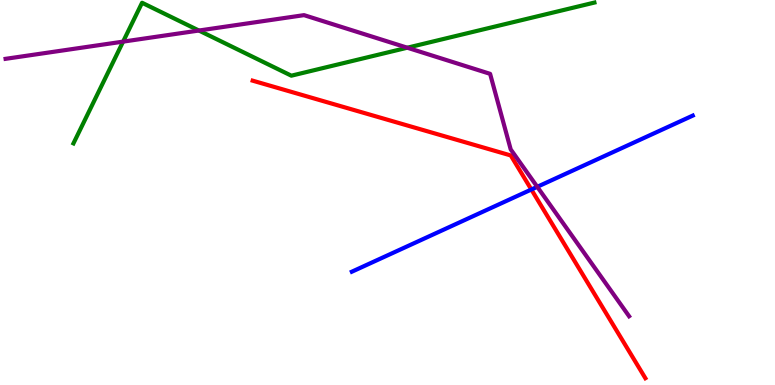[{'lines': ['blue', 'red'], 'intersections': [{'x': 6.86, 'y': 5.08}]}, {'lines': ['green', 'red'], 'intersections': []}, {'lines': ['purple', 'red'], 'intersections': []}, {'lines': ['blue', 'green'], 'intersections': []}, {'lines': ['blue', 'purple'], 'intersections': [{'x': 6.93, 'y': 5.15}]}, {'lines': ['green', 'purple'], 'intersections': [{'x': 1.59, 'y': 8.92}, {'x': 2.57, 'y': 9.21}, {'x': 5.26, 'y': 8.76}]}]